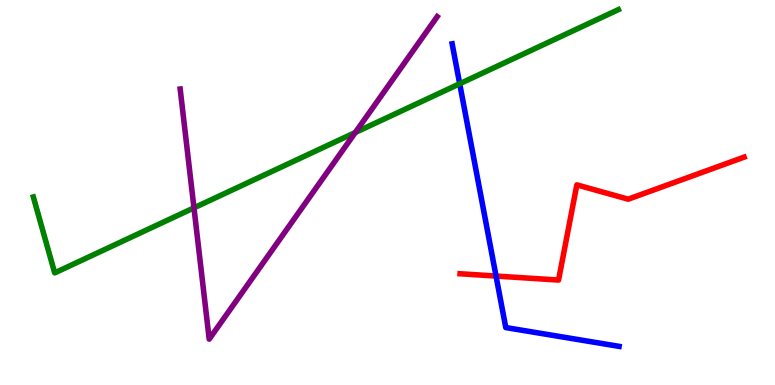[{'lines': ['blue', 'red'], 'intersections': [{'x': 6.4, 'y': 2.83}]}, {'lines': ['green', 'red'], 'intersections': []}, {'lines': ['purple', 'red'], 'intersections': []}, {'lines': ['blue', 'green'], 'intersections': [{'x': 5.93, 'y': 7.82}]}, {'lines': ['blue', 'purple'], 'intersections': []}, {'lines': ['green', 'purple'], 'intersections': [{'x': 2.5, 'y': 4.6}, {'x': 4.58, 'y': 6.56}]}]